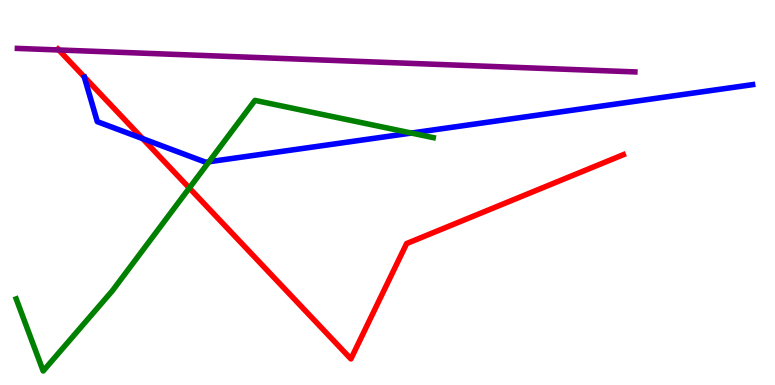[{'lines': ['blue', 'red'], 'intersections': [{'x': 1.84, 'y': 6.4}]}, {'lines': ['green', 'red'], 'intersections': [{'x': 2.44, 'y': 5.12}]}, {'lines': ['purple', 'red'], 'intersections': [{'x': 0.759, 'y': 8.7}]}, {'lines': ['blue', 'green'], 'intersections': [{'x': 2.7, 'y': 5.8}, {'x': 5.31, 'y': 6.54}]}, {'lines': ['blue', 'purple'], 'intersections': []}, {'lines': ['green', 'purple'], 'intersections': []}]